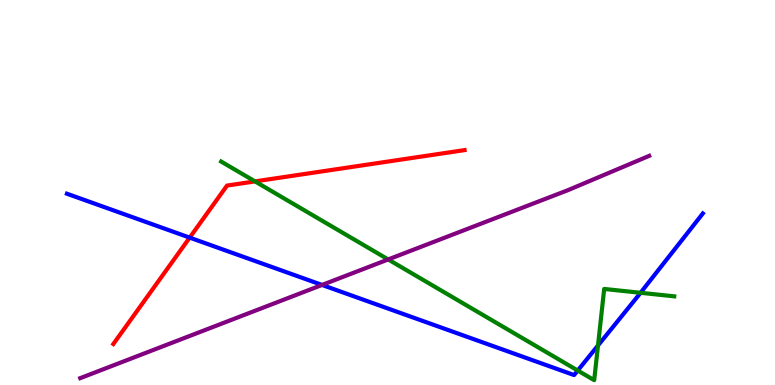[{'lines': ['blue', 'red'], 'intersections': [{'x': 2.45, 'y': 3.83}]}, {'lines': ['green', 'red'], 'intersections': [{'x': 3.29, 'y': 5.29}]}, {'lines': ['purple', 'red'], 'intersections': []}, {'lines': ['blue', 'green'], 'intersections': [{'x': 7.45, 'y': 0.376}, {'x': 7.72, 'y': 1.03}, {'x': 8.27, 'y': 2.4}]}, {'lines': ['blue', 'purple'], 'intersections': [{'x': 4.16, 'y': 2.6}]}, {'lines': ['green', 'purple'], 'intersections': [{'x': 5.01, 'y': 3.26}]}]